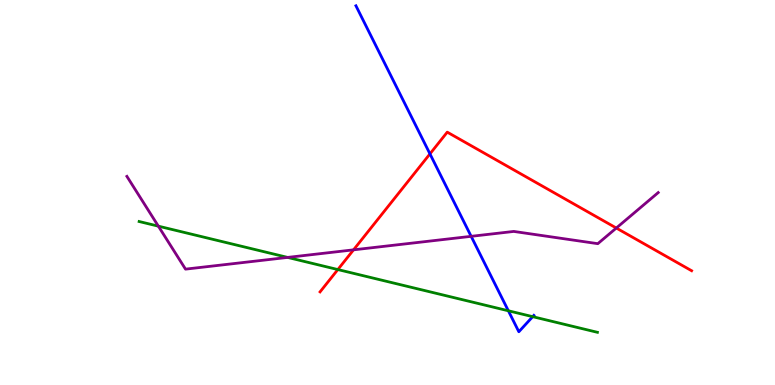[{'lines': ['blue', 'red'], 'intersections': [{'x': 5.55, 'y': 6.0}]}, {'lines': ['green', 'red'], 'intersections': [{'x': 4.36, 'y': 3.0}]}, {'lines': ['purple', 'red'], 'intersections': [{'x': 4.56, 'y': 3.51}, {'x': 7.95, 'y': 4.08}]}, {'lines': ['blue', 'green'], 'intersections': [{'x': 6.56, 'y': 1.93}, {'x': 6.87, 'y': 1.77}]}, {'lines': ['blue', 'purple'], 'intersections': [{'x': 6.08, 'y': 3.86}]}, {'lines': ['green', 'purple'], 'intersections': [{'x': 2.04, 'y': 4.13}, {'x': 3.71, 'y': 3.31}]}]